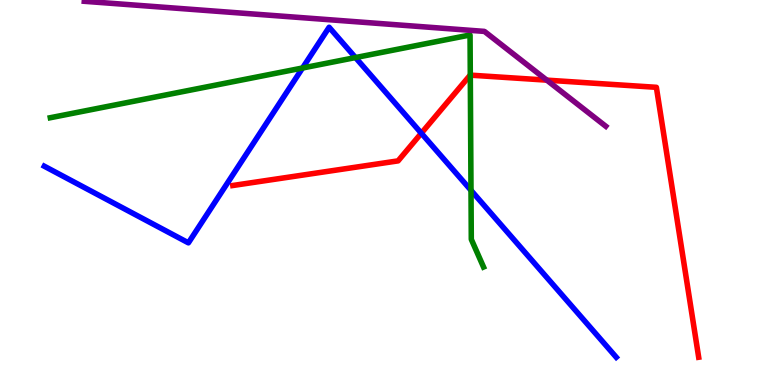[{'lines': ['blue', 'red'], 'intersections': [{'x': 5.44, 'y': 6.54}]}, {'lines': ['green', 'red'], 'intersections': [{'x': 6.07, 'y': 8.05}]}, {'lines': ['purple', 'red'], 'intersections': [{'x': 7.06, 'y': 7.92}]}, {'lines': ['blue', 'green'], 'intersections': [{'x': 3.9, 'y': 8.23}, {'x': 4.59, 'y': 8.5}, {'x': 6.08, 'y': 5.06}]}, {'lines': ['blue', 'purple'], 'intersections': []}, {'lines': ['green', 'purple'], 'intersections': []}]